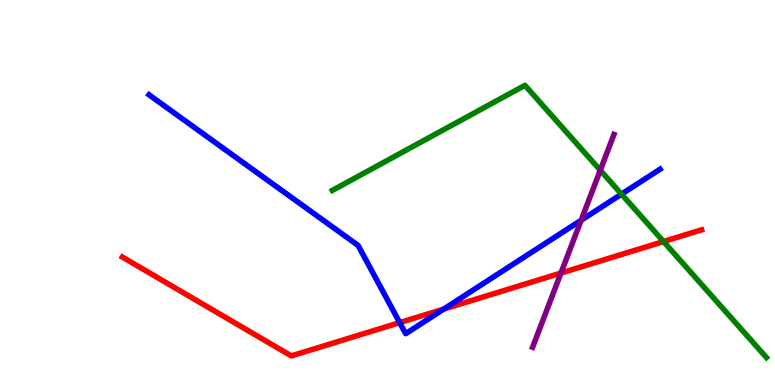[{'lines': ['blue', 'red'], 'intersections': [{'x': 5.16, 'y': 1.62}, {'x': 5.73, 'y': 1.97}]}, {'lines': ['green', 'red'], 'intersections': [{'x': 8.56, 'y': 3.73}]}, {'lines': ['purple', 'red'], 'intersections': [{'x': 7.24, 'y': 2.91}]}, {'lines': ['blue', 'green'], 'intersections': [{'x': 8.02, 'y': 4.96}]}, {'lines': ['blue', 'purple'], 'intersections': [{'x': 7.5, 'y': 4.28}]}, {'lines': ['green', 'purple'], 'intersections': [{'x': 7.75, 'y': 5.58}]}]